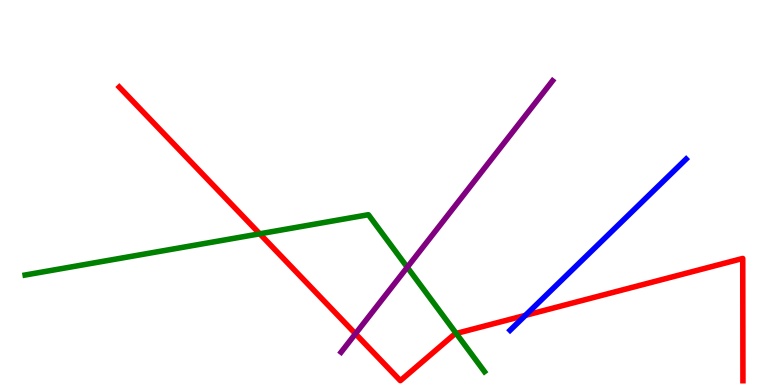[{'lines': ['blue', 'red'], 'intersections': [{'x': 6.78, 'y': 1.81}]}, {'lines': ['green', 'red'], 'intersections': [{'x': 3.35, 'y': 3.93}, {'x': 5.89, 'y': 1.34}]}, {'lines': ['purple', 'red'], 'intersections': [{'x': 4.59, 'y': 1.33}]}, {'lines': ['blue', 'green'], 'intersections': []}, {'lines': ['blue', 'purple'], 'intersections': []}, {'lines': ['green', 'purple'], 'intersections': [{'x': 5.26, 'y': 3.06}]}]